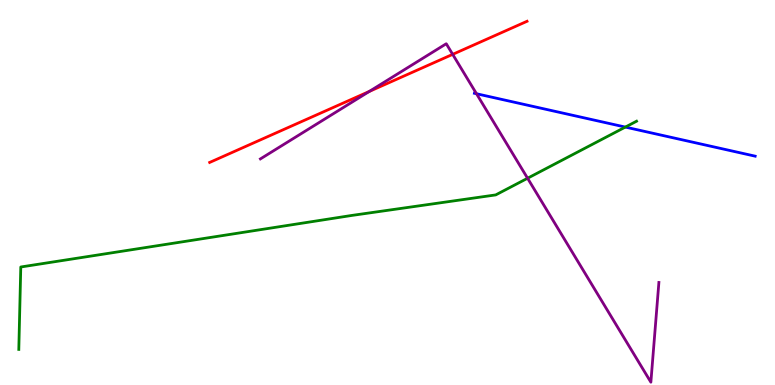[{'lines': ['blue', 'red'], 'intersections': []}, {'lines': ['green', 'red'], 'intersections': []}, {'lines': ['purple', 'red'], 'intersections': [{'x': 4.76, 'y': 7.62}, {'x': 5.84, 'y': 8.59}]}, {'lines': ['blue', 'green'], 'intersections': [{'x': 8.07, 'y': 6.7}]}, {'lines': ['blue', 'purple'], 'intersections': [{'x': 6.15, 'y': 7.56}]}, {'lines': ['green', 'purple'], 'intersections': [{'x': 6.81, 'y': 5.37}]}]